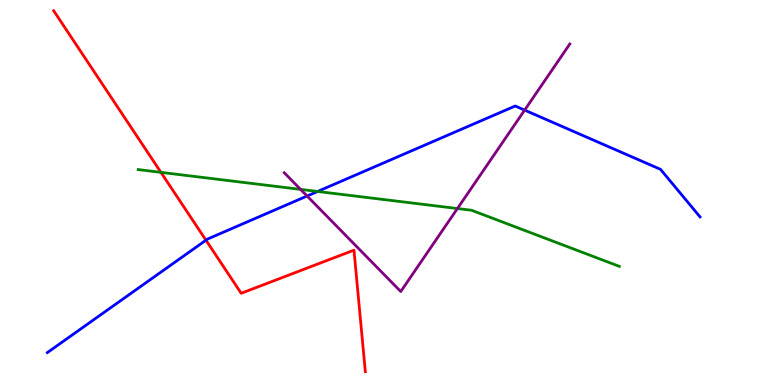[{'lines': ['blue', 'red'], 'intersections': [{'x': 2.66, 'y': 3.76}]}, {'lines': ['green', 'red'], 'intersections': [{'x': 2.08, 'y': 5.52}]}, {'lines': ['purple', 'red'], 'intersections': []}, {'lines': ['blue', 'green'], 'intersections': [{'x': 4.1, 'y': 5.03}]}, {'lines': ['blue', 'purple'], 'intersections': [{'x': 3.96, 'y': 4.91}, {'x': 6.77, 'y': 7.14}]}, {'lines': ['green', 'purple'], 'intersections': [{'x': 3.88, 'y': 5.08}, {'x': 5.9, 'y': 4.58}]}]